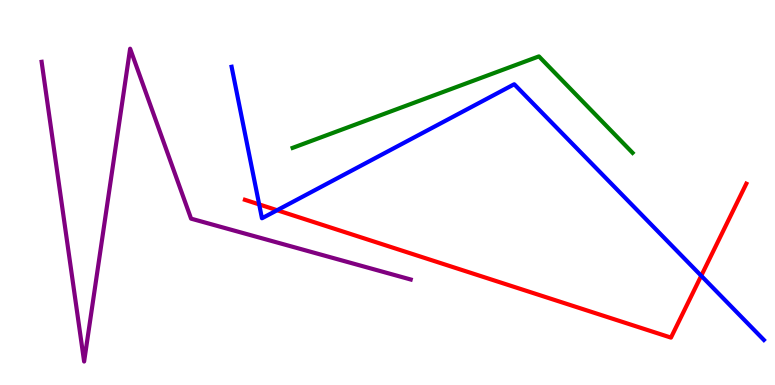[{'lines': ['blue', 'red'], 'intersections': [{'x': 3.34, 'y': 4.69}, {'x': 3.58, 'y': 4.54}, {'x': 9.05, 'y': 2.84}]}, {'lines': ['green', 'red'], 'intersections': []}, {'lines': ['purple', 'red'], 'intersections': []}, {'lines': ['blue', 'green'], 'intersections': []}, {'lines': ['blue', 'purple'], 'intersections': []}, {'lines': ['green', 'purple'], 'intersections': []}]